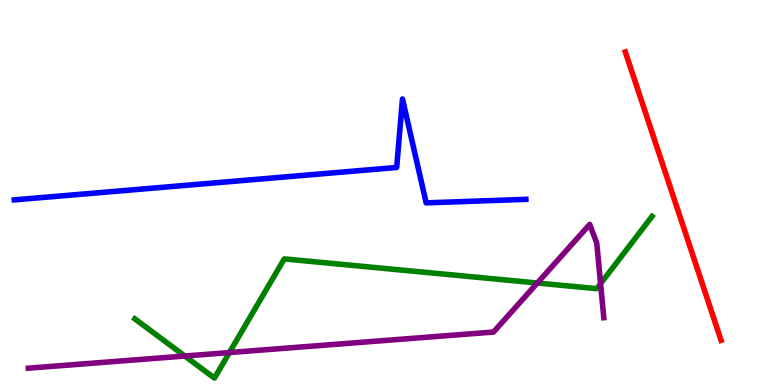[{'lines': ['blue', 'red'], 'intersections': []}, {'lines': ['green', 'red'], 'intersections': []}, {'lines': ['purple', 'red'], 'intersections': []}, {'lines': ['blue', 'green'], 'intersections': []}, {'lines': ['blue', 'purple'], 'intersections': []}, {'lines': ['green', 'purple'], 'intersections': [{'x': 2.38, 'y': 0.753}, {'x': 2.96, 'y': 0.843}, {'x': 6.93, 'y': 2.65}, {'x': 7.75, 'y': 2.63}]}]